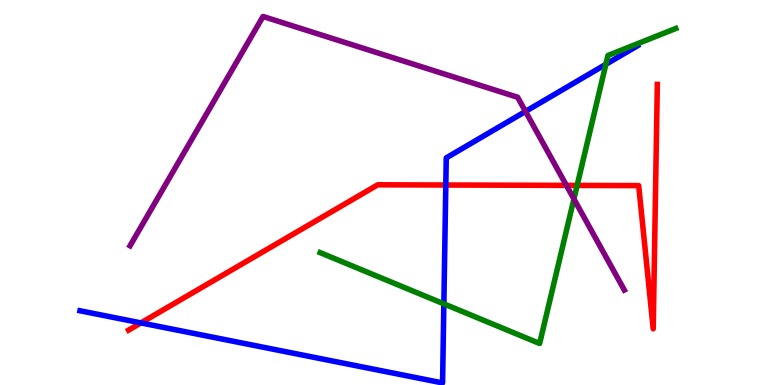[{'lines': ['blue', 'red'], 'intersections': [{'x': 1.82, 'y': 1.61}, {'x': 5.75, 'y': 5.19}]}, {'lines': ['green', 'red'], 'intersections': [{'x': 7.45, 'y': 5.18}]}, {'lines': ['purple', 'red'], 'intersections': [{'x': 7.31, 'y': 5.18}]}, {'lines': ['blue', 'green'], 'intersections': [{'x': 5.73, 'y': 2.11}, {'x': 7.82, 'y': 8.33}]}, {'lines': ['blue', 'purple'], 'intersections': [{'x': 6.78, 'y': 7.11}]}, {'lines': ['green', 'purple'], 'intersections': [{'x': 7.41, 'y': 4.83}]}]